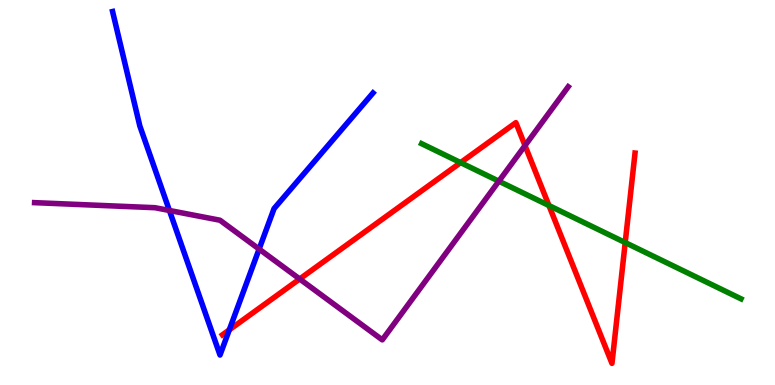[{'lines': ['blue', 'red'], 'intersections': [{'x': 2.96, 'y': 1.43}]}, {'lines': ['green', 'red'], 'intersections': [{'x': 5.94, 'y': 5.78}, {'x': 7.08, 'y': 4.66}, {'x': 8.07, 'y': 3.7}]}, {'lines': ['purple', 'red'], 'intersections': [{'x': 3.87, 'y': 2.75}, {'x': 6.77, 'y': 6.22}]}, {'lines': ['blue', 'green'], 'intersections': []}, {'lines': ['blue', 'purple'], 'intersections': [{'x': 2.19, 'y': 4.53}, {'x': 3.34, 'y': 3.53}]}, {'lines': ['green', 'purple'], 'intersections': [{'x': 6.44, 'y': 5.29}]}]